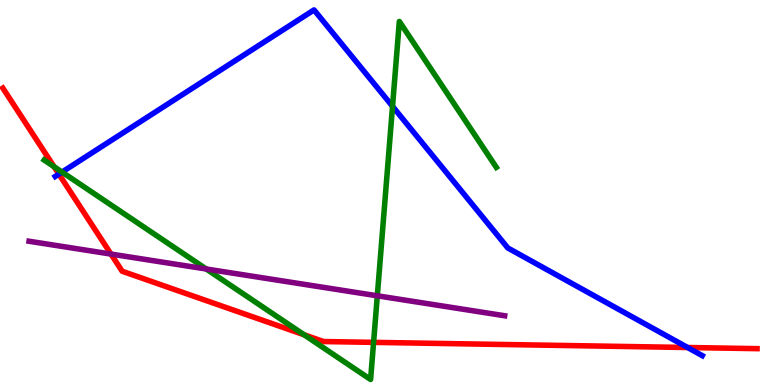[{'lines': ['blue', 'red'], 'intersections': [{'x': 0.76, 'y': 5.48}, {'x': 8.87, 'y': 0.974}]}, {'lines': ['green', 'red'], 'intersections': [{'x': 0.698, 'y': 5.67}, {'x': 3.92, 'y': 1.31}, {'x': 4.82, 'y': 1.11}]}, {'lines': ['purple', 'red'], 'intersections': [{'x': 1.43, 'y': 3.4}]}, {'lines': ['blue', 'green'], 'intersections': [{'x': 0.801, 'y': 5.53}, {'x': 5.06, 'y': 7.24}]}, {'lines': ['blue', 'purple'], 'intersections': []}, {'lines': ['green', 'purple'], 'intersections': [{'x': 2.66, 'y': 3.01}, {'x': 4.87, 'y': 2.32}]}]